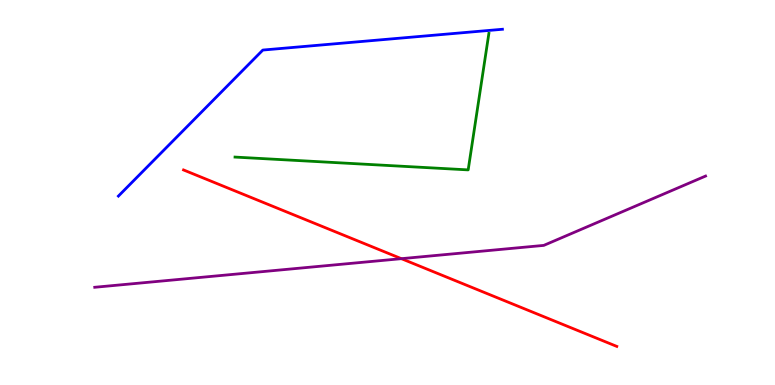[{'lines': ['blue', 'red'], 'intersections': []}, {'lines': ['green', 'red'], 'intersections': []}, {'lines': ['purple', 'red'], 'intersections': [{'x': 5.18, 'y': 3.28}]}, {'lines': ['blue', 'green'], 'intersections': []}, {'lines': ['blue', 'purple'], 'intersections': []}, {'lines': ['green', 'purple'], 'intersections': []}]